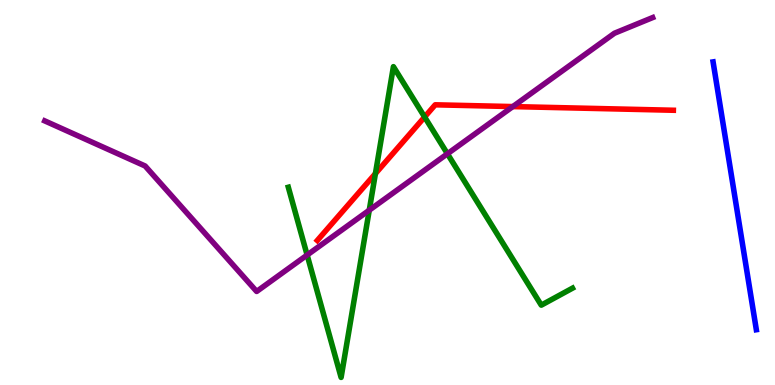[{'lines': ['blue', 'red'], 'intersections': []}, {'lines': ['green', 'red'], 'intersections': [{'x': 4.84, 'y': 5.49}, {'x': 5.48, 'y': 6.96}]}, {'lines': ['purple', 'red'], 'intersections': [{'x': 6.62, 'y': 7.23}]}, {'lines': ['blue', 'green'], 'intersections': []}, {'lines': ['blue', 'purple'], 'intersections': []}, {'lines': ['green', 'purple'], 'intersections': [{'x': 3.96, 'y': 3.38}, {'x': 4.76, 'y': 4.54}, {'x': 5.77, 'y': 6.01}]}]